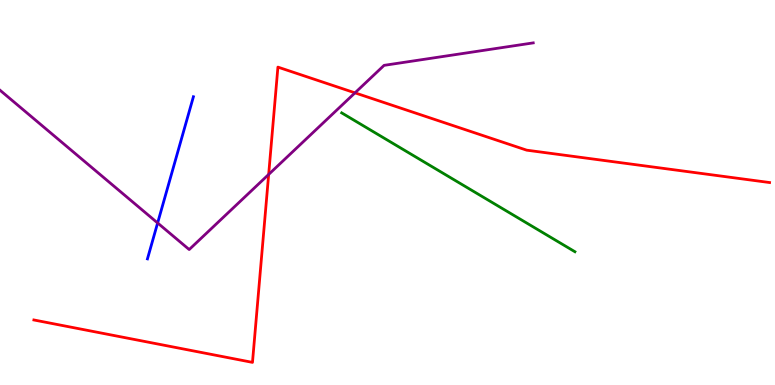[{'lines': ['blue', 'red'], 'intersections': []}, {'lines': ['green', 'red'], 'intersections': []}, {'lines': ['purple', 'red'], 'intersections': [{'x': 3.47, 'y': 5.47}, {'x': 4.58, 'y': 7.59}]}, {'lines': ['blue', 'green'], 'intersections': []}, {'lines': ['blue', 'purple'], 'intersections': [{'x': 2.03, 'y': 4.21}]}, {'lines': ['green', 'purple'], 'intersections': []}]